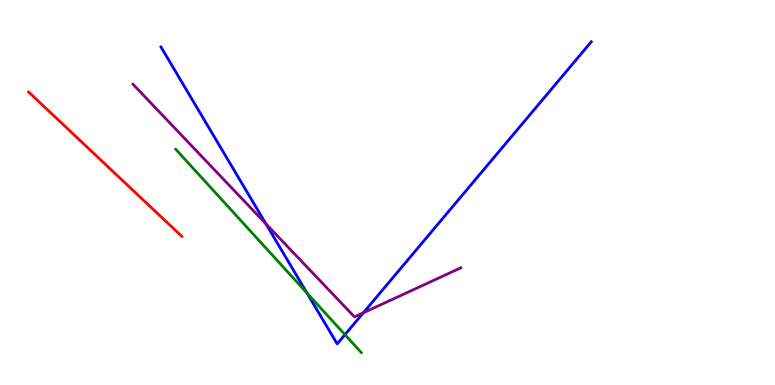[{'lines': ['blue', 'red'], 'intersections': []}, {'lines': ['green', 'red'], 'intersections': []}, {'lines': ['purple', 'red'], 'intersections': []}, {'lines': ['blue', 'green'], 'intersections': [{'x': 3.96, 'y': 2.39}, {'x': 4.45, 'y': 1.31}]}, {'lines': ['blue', 'purple'], 'intersections': [{'x': 3.43, 'y': 4.18}, {'x': 4.69, 'y': 1.88}]}, {'lines': ['green', 'purple'], 'intersections': []}]